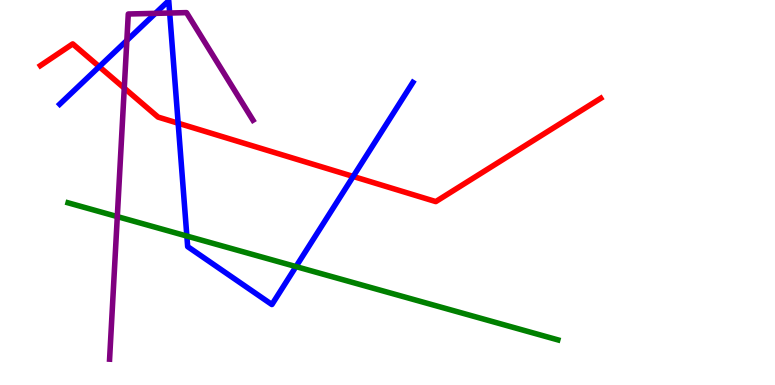[{'lines': ['blue', 'red'], 'intersections': [{'x': 1.28, 'y': 8.27}, {'x': 2.3, 'y': 6.8}, {'x': 4.56, 'y': 5.42}]}, {'lines': ['green', 'red'], 'intersections': []}, {'lines': ['purple', 'red'], 'intersections': [{'x': 1.6, 'y': 7.71}]}, {'lines': ['blue', 'green'], 'intersections': [{'x': 2.41, 'y': 3.87}, {'x': 3.82, 'y': 3.08}]}, {'lines': ['blue', 'purple'], 'intersections': [{'x': 1.64, 'y': 8.95}, {'x': 2.01, 'y': 9.65}, {'x': 2.19, 'y': 9.66}]}, {'lines': ['green', 'purple'], 'intersections': [{'x': 1.51, 'y': 4.37}]}]